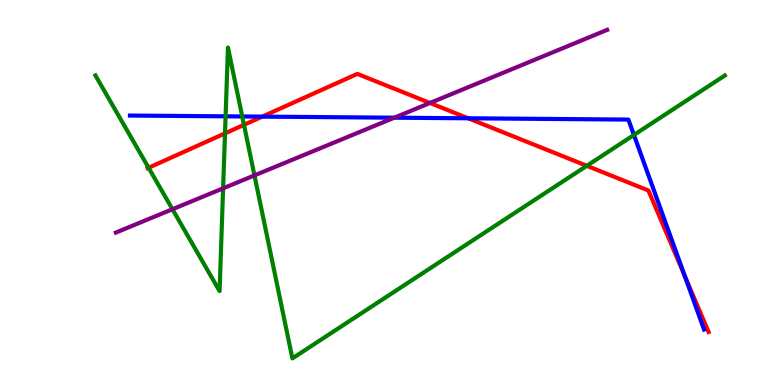[{'lines': ['blue', 'red'], 'intersections': [{'x': 3.38, 'y': 6.97}, {'x': 6.04, 'y': 6.93}, {'x': 8.84, 'y': 2.83}]}, {'lines': ['green', 'red'], 'intersections': [{'x': 1.92, 'y': 5.64}, {'x': 2.9, 'y': 6.54}, {'x': 3.15, 'y': 6.76}, {'x': 7.57, 'y': 5.69}]}, {'lines': ['purple', 'red'], 'intersections': [{'x': 5.55, 'y': 7.33}]}, {'lines': ['blue', 'green'], 'intersections': [{'x': 2.91, 'y': 6.98}, {'x': 3.13, 'y': 6.98}, {'x': 8.18, 'y': 6.49}]}, {'lines': ['blue', 'purple'], 'intersections': [{'x': 5.09, 'y': 6.94}]}, {'lines': ['green', 'purple'], 'intersections': [{'x': 2.23, 'y': 4.57}, {'x': 2.88, 'y': 5.11}, {'x': 3.28, 'y': 5.44}]}]